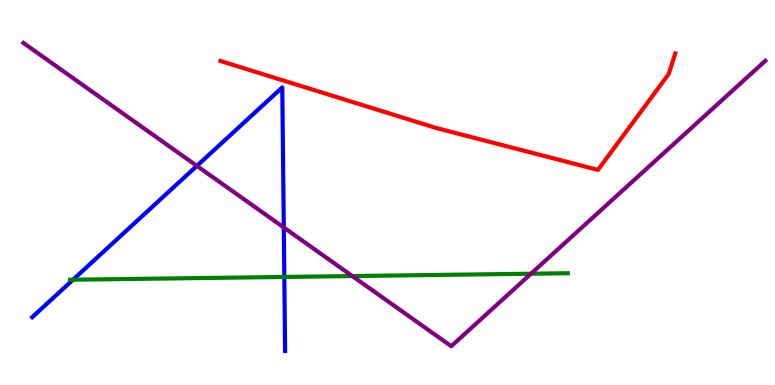[{'lines': ['blue', 'red'], 'intersections': []}, {'lines': ['green', 'red'], 'intersections': []}, {'lines': ['purple', 'red'], 'intersections': []}, {'lines': ['blue', 'green'], 'intersections': [{'x': 0.942, 'y': 2.73}, {'x': 3.67, 'y': 2.81}]}, {'lines': ['blue', 'purple'], 'intersections': [{'x': 2.54, 'y': 5.69}, {'x': 3.66, 'y': 4.09}]}, {'lines': ['green', 'purple'], 'intersections': [{'x': 4.55, 'y': 2.83}, {'x': 6.85, 'y': 2.89}]}]